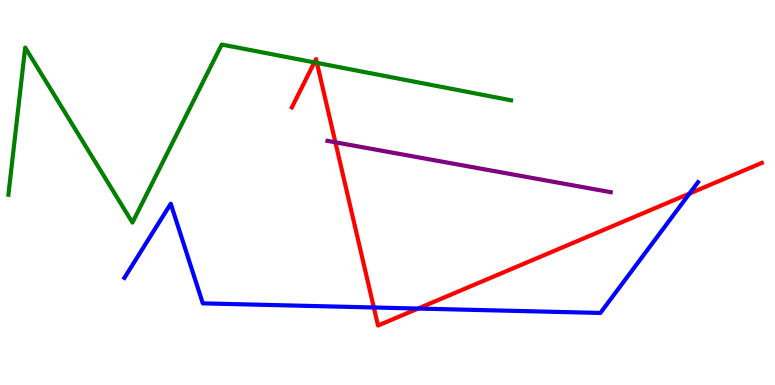[{'lines': ['blue', 'red'], 'intersections': [{'x': 4.82, 'y': 2.01}, {'x': 5.39, 'y': 1.99}, {'x': 8.9, 'y': 4.97}]}, {'lines': ['green', 'red'], 'intersections': [{'x': 4.06, 'y': 8.38}, {'x': 4.09, 'y': 8.37}]}, {'lines': ['purple', 'red'], 'intersections': [{'x': 4.33, 'y': 6.3}]}, {'lines': ['blue', 'green'], 'intersections': []}, {'lines': ['blue', 'purple'], 'intersections': []}, {'lines': ['green', 'purple'], 'intersections': []}]